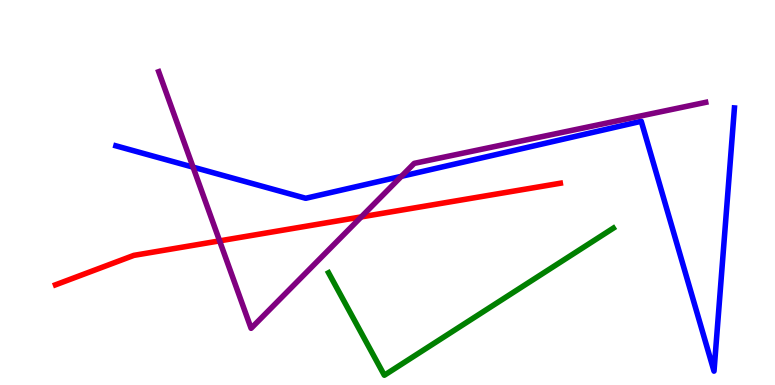[{'lines': ['blue', 'red'], 'intersections': []}, {'lines': ['green', 'red'], 'intersections': []}, {'lines': ['purple', 'red'], 'intersections': [{'x': 2.83, 'y': 3.74}, {'x': 4.66, 'y': 4.37}]}, {'lines': ['blue', 'green'], 'intersections': []}, {'lines': ['blue', 'purple'], 'intersections': [{'x': 2.49, 'y': 5.66}, {'x': 5.18, 'y': 5.42}]}, {'lines': ['green', 'purple'], 'intersections': []}]